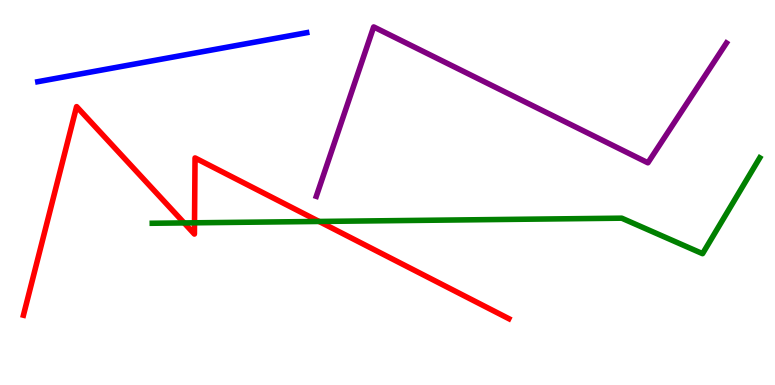[{'lines': ['blue', 'red'], 'intersections': []}, {'lines': ['green', 'red'], 'intersections': [{'x': 2.38, 'y': 4.21}, {'x': 2.51, 'y': 4.21}, {'x': 4.12, 'y': 4.25}]}, {'lines': ['purple', 'red'], 'intersections': []}, {'lines': ['blue', 'green'], 'intersections': []}, {'lines': ['blue', 'purple'], 'intersections': []}, {'lines': ['green', 'purple'], 'intersections': []}]